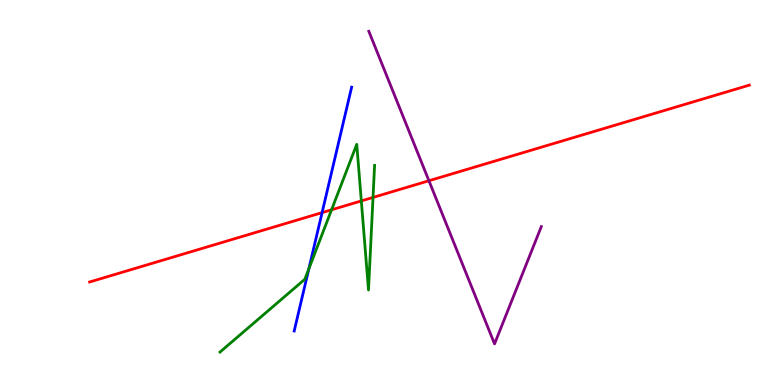[{'lines': ['blue', 'red'], 'intersections': [{'x': 4.16, 'y': 4.48}]}, {'lines': ['green', 'red'], 'intersections': [{'x': 4.28, 'y': 4.55}, {'x': 4.66, 'y': 4.78}, {'x': 4.81, 'y': 4.87}]}, {'lines': ['purple', 'red'], 'intersections': [{'x': 5.53, 'y': 5.31}]}, {'lines': ['blue', 'green'], 'intersections': [{'x': 3.99, 'y': 3.02}]}, {'lines': ['blue', 'purple'], 'intersections': []}, {'lines': ['green', 'purple'], 'intersections': []}]